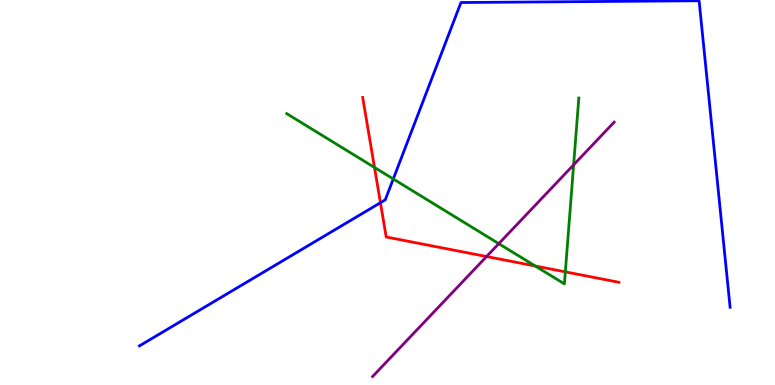[{'lines': ['blue', 'red'], 'intersections': [{'x': 4.91, 'y': 4.73}]}, {'lines': ['green', 'red'], 'intersections': [{'x': 4.83, 'y': 5.65}, {'x': 6.91, 'y': 3.09}, {'x': 7.29, 'y': 2.94}]}, {'lines': ['purple', 'red'], 'intersections': [{'x': 6.28, 'y': 3.34}]}, {'lines': ['blue', 'green'], 'intersections': [{'x': 5.07, 'y': 5.35}]}, {'lines': ['blue', 'purple'], 'intersections': []}, {'lines': ['green', 'purple'], 'intersections': [{'x': 6.44, 'y': 3.67}, {'x': 7.4, 'y': 5.72}]}]